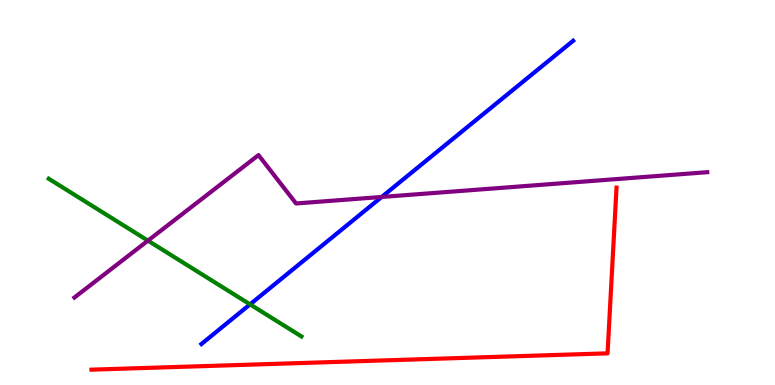[{'lines': ['blue', 'red'], 'intersections': []}, {'lines': ['green', 'red'], 'intersections': []}, {'lines': ['purple', 'red'], 'intersections': []}, {'lines': ['blue', 'green'], 'intersections': [{'x': 3.23, 'y': 2.09}]}, {'lines': ['blue', 'purple'], 'intersections': [{'x': 4.93, 'y': 4.88}]}, {'lines': ['green', 'purple'], 'intersections': [{'x': 1.91, 'y': 3.75}]}]